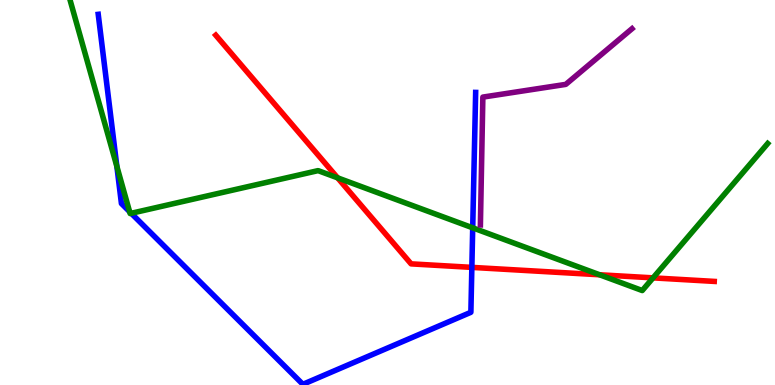[{'lines': ['blue', 'red'], 'intersections': [{'x': 6.09, 'y': 3.06}]}, {'lines': ['green', 'red'], 'intersections': [{'x': 4.36, 'y': 5.38}, {'x': 7.74, 'y': 2.86}, {'x': 8.43, 'y': 2.78}]}, {'lines': ['purple', 'red'], 'intersections': []}, {'lines': ['blue', 'green'], 'intersections': [{'x': 1.51, 'y': 5.68}, {'x': 1.67, 'y': 4.5}, {'x': 1.69, 'y': 4.46}, {'x': 6.1, 'y': 4.08}]}, {'lines': ['blue', 'purple'], 'intersections': []}, {'lines': ['green', 'purple'], 'intersections': []}]